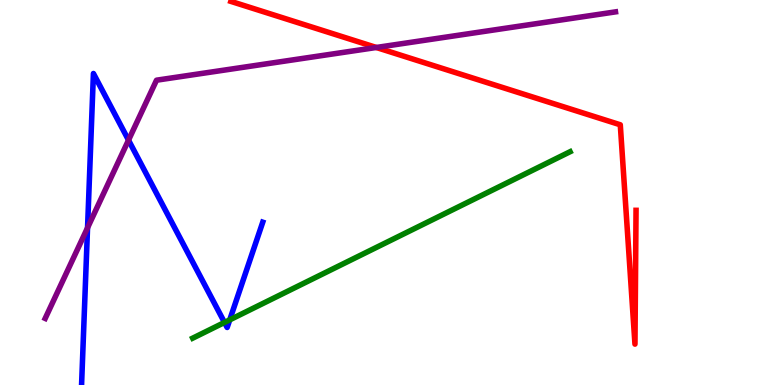[{'lines': ['blue', 'red'], 'intersections': []}, {'lines': ['green', 'red'], 'intersections': []}, {'lines': ['purple', 'red'], 'intersections': [{'x': 4.86, 'y': 8.77}]}, {'lines': ['blue', 'green'], 'intersections': [{'x': 2.9, 'y': 1.62}, {'x': 2.96, 'y': 1.69}]}, {'lines': ['blue', 'purple'], 'intersections': [{'x': 1.13, 'y': 4.08}, {'x': 1.66, 'y': 6.36}]}, {'lines': ['green', 'purple'], 'intersections': []}]